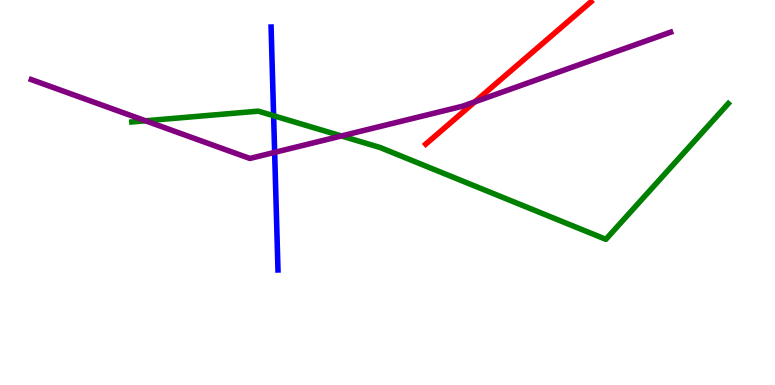[{'lines': ['blue', 'red'], 'intersections': []}, {'lines': ['green', 'red'], 'intersections': []}, {'lines': ['purple', 'red'], 'intersections': [{'x': 6.13, 'y': 7.35}]}, {'lines': ['blue', 'green'], 'intersections': [{'x': 3.53, 'y': 6.99}]}, {'lines': ['blue', 'purple'], 'intersections': [{'x': 3.54, 'y': 6.04}]}, {'lines': ['green', 'purple'], 'intersections': [{'x': 1.88, 'y': 6.86}, {'x': 4.41, 'y': 6.47}]}]